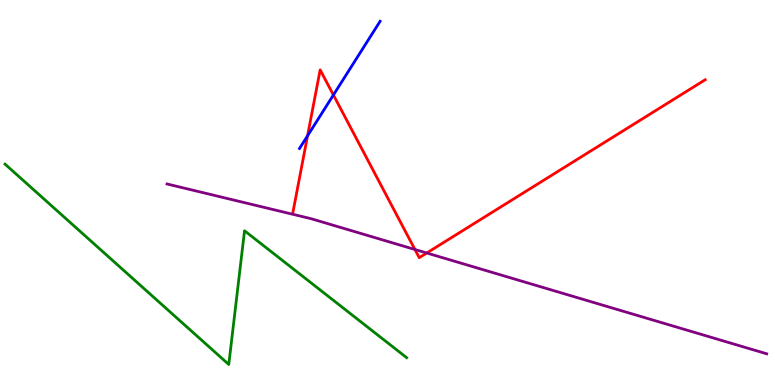[{'lines': ['blue', 'red'], 'intersections': [{'x': 3.97, 'y': 6.47}, {'x': 4.3, 'y': 7.53}]}, {'lines': ['green', 'red'], 'intersections': []}, {'lines': ['purple', 'red'], 'intersections': [{'x': 5.35, 'y': 3.52}, {'x': 5.51, 'y': 3.43}]}, {'lines': ['blue', 'green'], 'intersections': []}, {'lines': ['blue', 'purple'], 'intersections': []}, {'lines': ['green', 'purple'], 'intersections': []}]